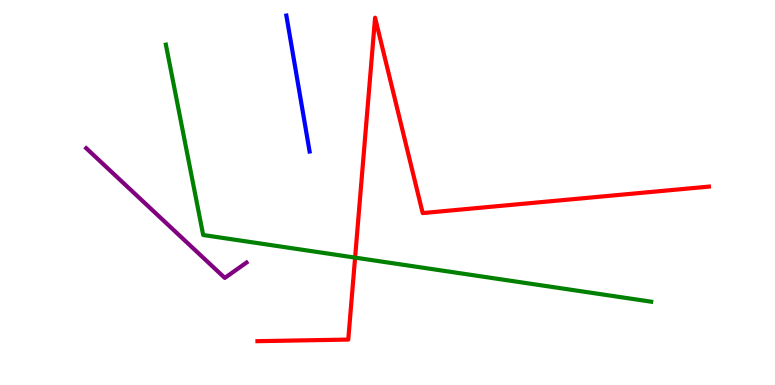[{'lines': ['blue', 'red'], 'intersections': []}, {'lines': ['green', 'red'], 'intersections': [{'x': 4.58, 'y': 3.31}]}, {'lines': ['purple', 'red'], 'intersections': []}, {'lines': ['blue', 'green'], 'intersections': []}, {'lines': ['blue', 'purple'], 'intersections': []}, {'lines': ['green', 'purple'], 'intersections': []}]